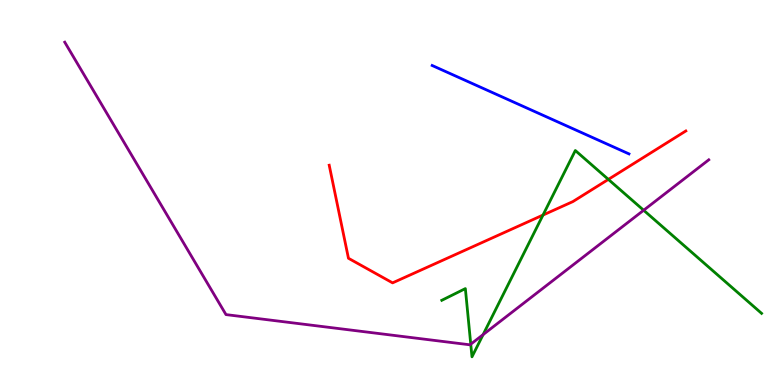[{'lines': ['blue', 'red'], 'intersections': []}, {'lines': ['green', 'red'], 'intersections': [{'x': 7.01, 'y': 4.41}, {'x': 7.85, 'y': 5.34}]}, {'lines': ['purple', 'red'], 'intersections': []}, {'lines': ['blue', 'green'], 'intersections': []}, {'lines': ['blue', 'purple'], 'intersections': []}, {'lines': ['green', 'purple'], 'intersections': [{'x': 6.07, 'y': 1.06}, {'x': 6.23, 'y': 1.31}, {'x': 8.31, 'y': 4.54}]}]